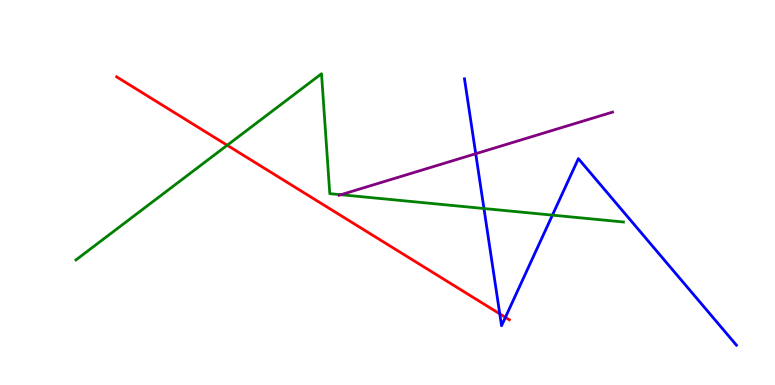[{'lines': ['blue', 'red'], 'intersections': [{'x': 6.45, 'y': 1.85}, {'x': 6.52, 'y': 1.76}]}, {'lines': ['green', 'red'], 'intersections': [{'x': 2.93, 'y': 6.23}]}, {'lines': ['purple', 'red'], 'intersections': []}, {'lines': ['blue', 'green'], 'intersections': [{'x': 6.24, 'y': 4.58}, {'x': 7.13, 'y': 4.41}]}, {'lines': ['blue', 'purple'], 'intersections': [{'x': 6.14, 'y': 6.01}]}, {'lines': ['green', 'purple'], 'intersections': [{'x': 4.4, 'y': 4.94}]}]